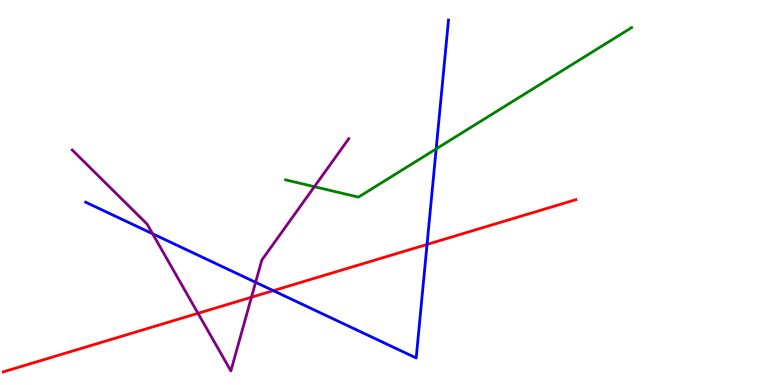[{'lines': ['blue', 'red'], 'intersections': [{'x': 3.53, 'y': 2.45}, {'x': 5.51, 'y': 3.65}]}, {'lines': ['green', 'red'], 'intersections': []}, {'lines': ['purple', 'red'], 'intersections': [{'x': 2.55, 'y': 1.86}, {'x': 3.24, 'y': 2.28}]}, {'lines': ['blue', 'green'], 'intersections': [{'x': 5.63, 'y': 6.13}]}, {'lines': ['blue', 'purple'], 'intersections': [{'x': 1.97, 'y': 3.93}, {'x': 3.3, 'y': 2.67}]}, {'lines': ['green', 'purple'], 'intersections': [{'x': 4.06, 'y': 5.15}]}]